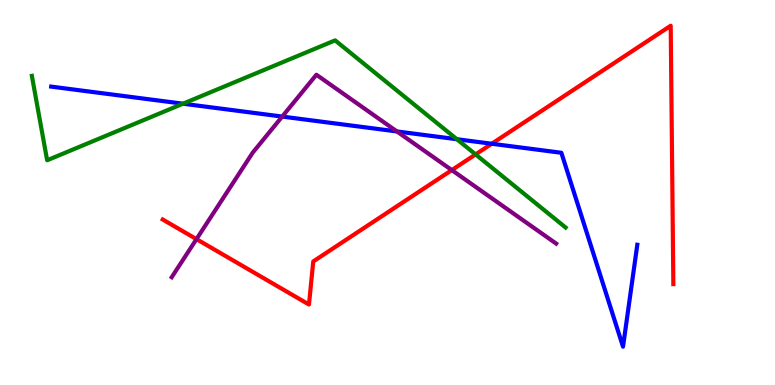[{'lines': ['blue', 'red'], 'intersections': [{'x': 6.35, 'y': 6.27}]}, {'lines': ['green', 'red'], 'intersections': [{'x': 6.14, 'y': 5.99}]}, {'lines': ['purple', 'red'], 'intersections': [{'x': 2.54, 'y': 3.79}, {'x': 5.83, 'y': 5.58}]}, {'lines': ['blue', 'green'], 'intersections': [{'x': 2.36, 'y': 7.31}, {'x': 5.9, 'y': 6.38}]}, {'lines': ['blue', 'purple'], 'intersections': [{'x': 3.64, 'y': 6.97}, {'x': 5.12, 'y': 6.59}]}, {'lines': ['green', 'purple'], 'intersections': []}]